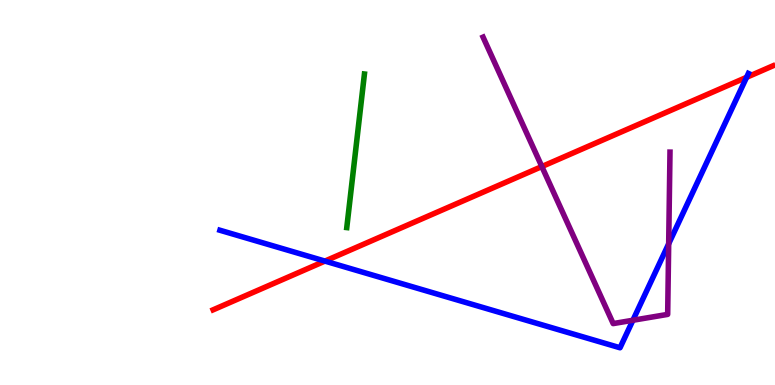[{'lines': ['blue', 'red'], 'intersections': [{'x': 4.19, 'y': 3.22}, {'x': 9.63, 'y': 7.99}]}, {'lines': ['green', 'red'], 'intersections': []}, {'lines': ['purple', 'red'], 'intersections': [{'x': 6.99, 'y': 5.67}]}, {'lines': ['blue', 'green'], 'intersections': []}, {'lines': ['blue', 'purple'], 'intersections': [{'x': 8.17, 'y': 1.68}, {'x': 8.63, 'y': 3.67}]}, {'lines': ['green', 'purple'], 'intersections': []}]